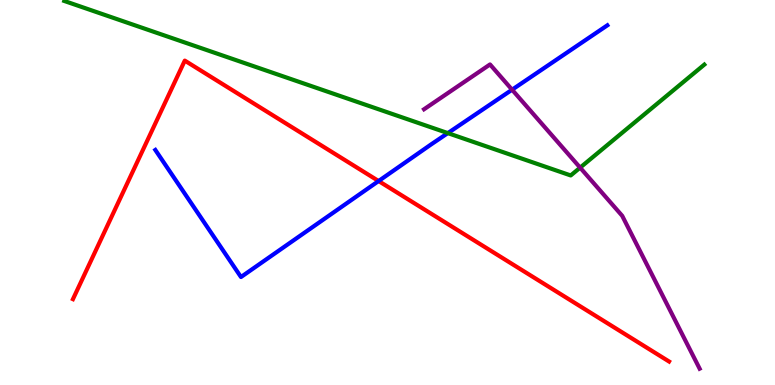[{'lines': ['blue', 'red'], 'intersections': [{'x': 4.89, 'y': 5.3}]}, {'lines': ['green', 'red'], 'intersections': []}, {'lines': ['purple', 'red'], 'intersections': []}, {'lines': ['blue', 'green'], 'intersections': [{'x': 5.78, 'y': 6.54}]}, {'lines': ['blue', 'purple'], 'intersections': [{'x': 6.61, 'y': 7.67}]}, {'lines': ['green', 'purple'], 'intersections': [{'x': 7.49, 'y': 5.65}]}]